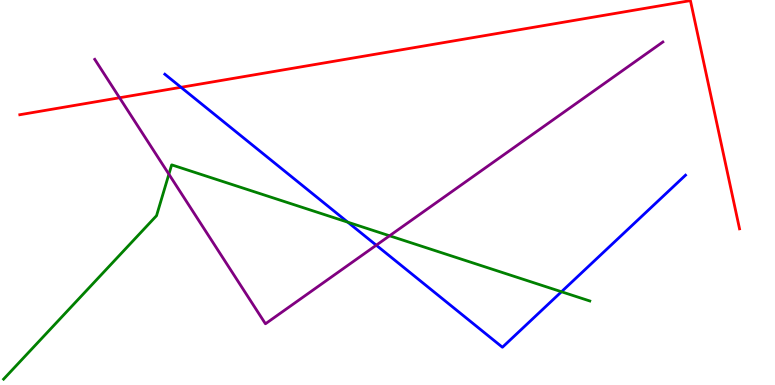[{'lines': ['blue', 'red'], 'intersections': [{'x': 2.34, 'y': 7.73}]}, {'lines': ['green', 'red'], 'intersections': []}, {'lines': ['purple', 'red'], 'intersections': [{'x': 1.54, 'y': 7.46}]}, {'lines': ['blue', 'green'], 'intersections': [{'x': 4.49, 'y': 4.23}, {'x': 7.24, 'y': 2.42}]}, {'lines': ['blue', 'purple'], 'intersections': [{'x': 4.86, 'y': 3.63}]}, {'lines': ['green', 'purple'], 'intersections': [{'x': 2.18, 'y': 5.48}, {'x': 5.03, 'y': 3.88}]}]